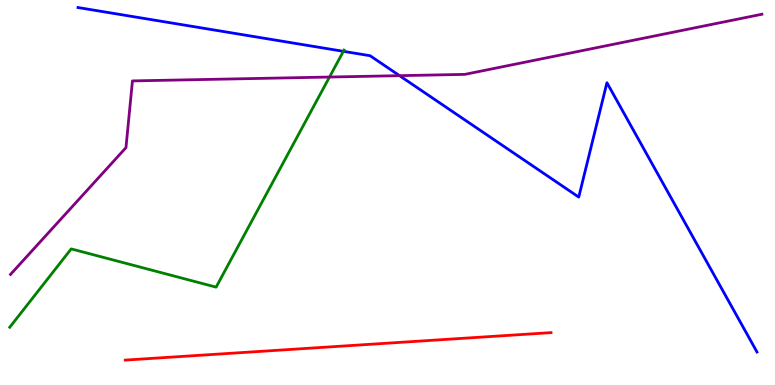[{'lines': ['blue', 'red'], 'intersections': []}, {'lines': ['green', 'red'], 'intersections': []}, {'lines': ['purple', 'red'], 'intersections': []}, {'lines': ['blue', 'green'], 'intersections': [{'x': 4.43, 'y': 8.67}]}, {'lines': ['blue', 'purple'], 'intersections': [{'x': 5.16, 'y': 8.03}]}, {'lines': ['green', 'purple'], 'intersections': [{'x': 4.25, 'y': 8.0}]}]